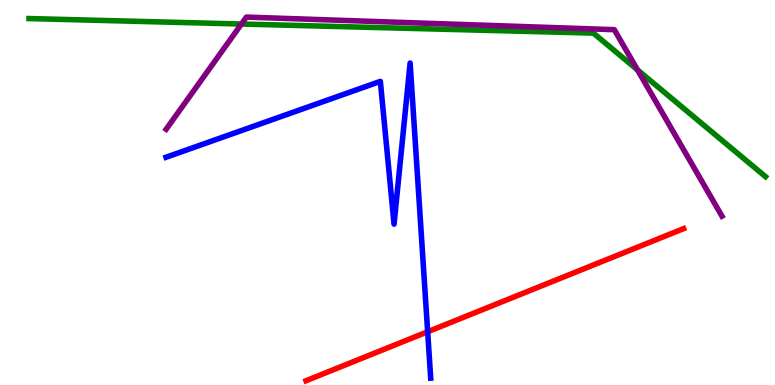[{'lines': ['blue', 'red'], 'intersections': [{'x': 5.52, 'y': 1.38}]}, {'lines': ['green', 'red'], 'intersections': []}, {'lines': ['purple', 'red'], 'intersections': []}, {'lines': ['blue', 'green'], 'intersections': []}, {'lines': ['blue', 'purple'], 'intersections': []}, {'lines': ['green', 'purple'], 'intersections': [{'x': 3.12, 'y': 9.38}, {'x': 8.23, 'y': 8.18}]}]